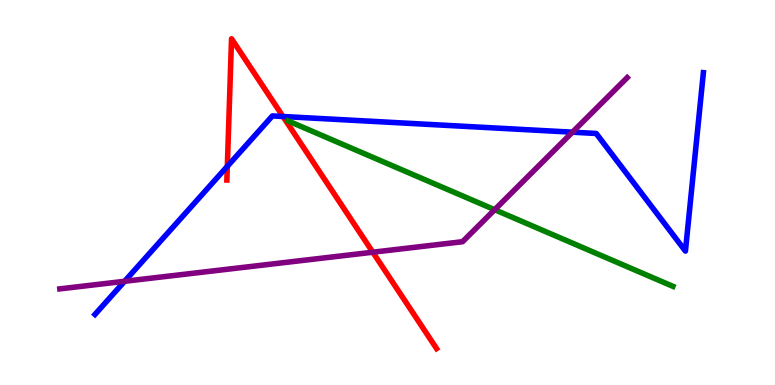[{'lines': ['blue', 'red'], 'intersections': [{'x': 2.93, 'y': 5.68}, {'x': 3.65, 'y': 6.97}]}, {'lines': ['green', 'red'], 'intersections': []}, {'lines': ['purple', 'red'], 'intersections': [{'x': 4.81, 'y': 3.45}]}, {'lines': ['blue', 'green'], 'intersections': []}, {'lines': ['blue', 'purple'], 'intersections': [{'x': 1.61, 'y': 2.69}, {'x': 7.39, 'y': 6.57}]}, {'lines': ['green', 'purple'], 'intersections': [{'x': 6.38, 'y': 4.55}]}]